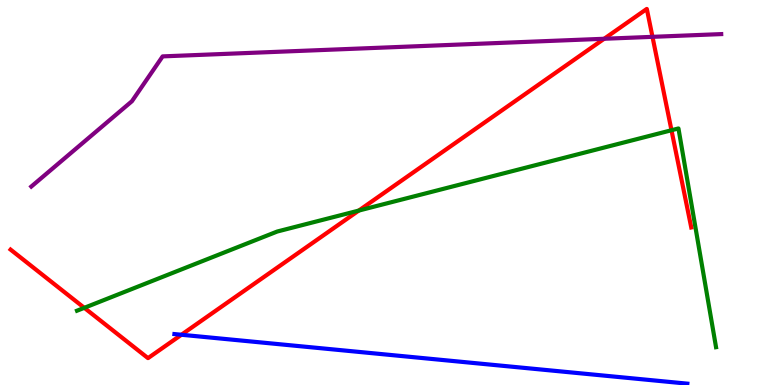[{'lines': ['blue', 'red'], 'intersections': [{'x': 2.34, 'y': 1.31}]}, {'lines': ['green', 'red'], 'intersections': [{'x': 1.09, 'y': 2.0}, {'x': 4.63, 'y': 4.53}, {'x': 8.66, 'y': 6.62}]}, {'lines': ['purple', 'red'], 'intersections': [{'x': 7.8, 'y': 8.99}, {'x': 8.42, 'y': 9.04}]}, {'lines': ['blue', 'green'], 'intersections': []}, {'lines': ['blue', 'purple'], 'intersections': []}, {'lines': ['green', 'purple'], 'intersections': []}]